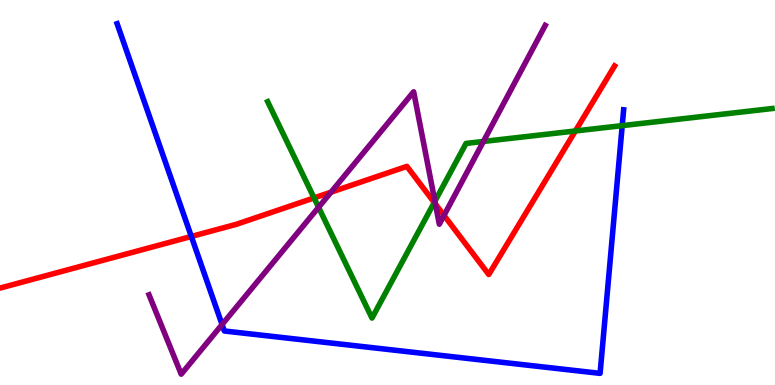[{'lines': ['blue', 'red'], 'intersections': [{'x': 2.47, 'y': 3.86}]}, {'lines': ['green', 'red'], 'intersections': [{'x': 4.05, 'y': 4.86}, {'x': 5.6, 'y': 4.74}, {'x': 7.42, 'y': 6.6}]}, {'lines': ['purple', 'red'], 'intersections': [{'x': 4.27, 'y': 5.01}, {'x': 5.62, 'y': 4.7}, {'x': 5.73, 'y': 4.41}]}, {'lines': ['blue', 'green'], 'intersections': [{'x': 8.03, 'y': 6.74}]}, {'lines': ['blue', 'purple'], 'intersections': [{'x': 2.87, 'y': 1.57}]}, {'lines': ['green', 'purple'], 'intersections': [{'x': 4.11, 'y': 4.62}, {'x': 5.61, 'y': 4.77}, {'x': 6.24, 'y': 6.33}]}]